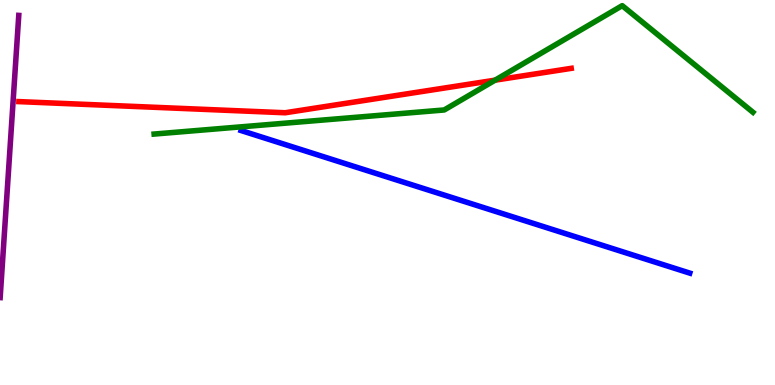[{'lines': ['blue', 'red'], 'intersections': []}, {'lines': ['green', 'red'], 'intersections': [{'x': 6.39, 'y': 7.92}]}, {'lines': ['purple', 'red'], 'intersections': []}, {'lines': ['blue', 'green'], 'intersections': []}, {'lines': ['blue', 'purple'], 'intersections': []}, {'lines': ['green', 'purple'], 'intersections': []}]